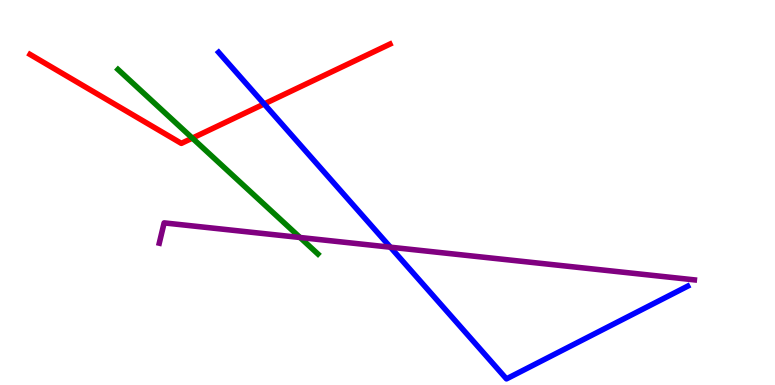[{'lines': ['blue', 'red'], 'intersections': [{'x': 3.41, 'y': 7.3}]}, {'lines': ['green', 'red'], 'intersections': [{'x': 2.48, 'y': 6.41}]}, {'lines': ['purple', 'red'], 'intersections': []}, {'lines': ['blue', 'green'], 'intersections': []}, {'lines': ['blue', 'purple'], 'intersections': [{'x': 5.04, 'y': 3.58}]}, {'lines': ['green', 'purple'], 'intersections': [{'x': 3.87, 'y': 3.83}]}]